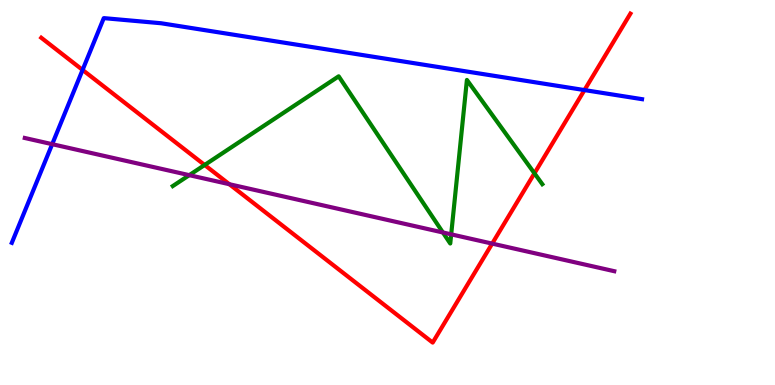[{'lines': ['blue', 'red'], 'intersections': [{'x': 1.07, 'y': 8.18}, {'x': 7.54, 'y': 7.66}]}, {'lines': ['green', 'red'], 'intersections': [{'x': 2.64, 'y': 5.71}, {'x': 6.9, 'y': 5.5}]}, {'lines': ['purple', 'red'], 'intersections': [{'x': 2.96, 'y': 5.22}, {'x': 6.35, 'y': 3.67}]}, {'lines': ['blue', 'green'], 'intersections': []}, {'lines': ['blue', 'purple'], 'intersections': [{'x': 0.673, 'y': 6.26}]}, {'lines': ['green', 'purple'], 'intersections': [{'x': 2.44, 'y': 5.45}, {'x': 5.71, 'y': 3.96}, {'x': 5.82, 'y': 3.91}]}]